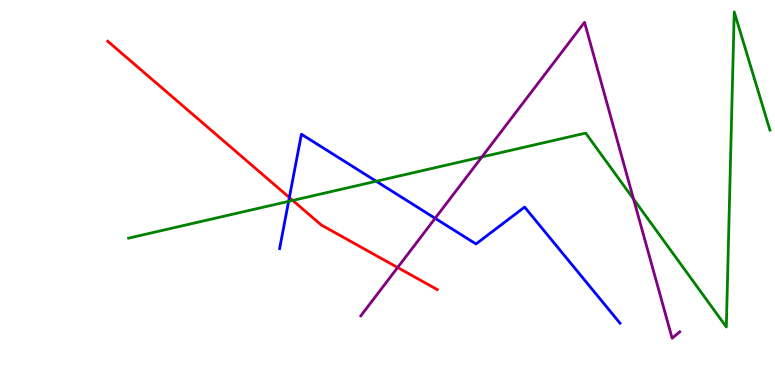[{'lines': ['blue', 'red'], 'intersections': [{'x': 3.73, 'y': 4.87}]}, {'lines': ['green', 'red'], 'intersections': [{'x': 3.78, 'y': 4.79}]}, {'lines': ['purple', 'red'], 'intersections': [{'x': 5.13, 'y': 3.05}]}, {'lines': ['blue', 'green'], 'intersections': [{'x': 3.72, 'y': 4.77}, {'x': 4.85, 'y': 5.29}]}, {'lines': ['blue', 'purple'], 'intersections': [{'x': 5.61, 'y': 4.33}]}, {'lines': ['green', 'purple'], 'intersections': [{'x': 6.22, 'y': 5.92}, {'x': 8.17, 'y': 4.83}]}]